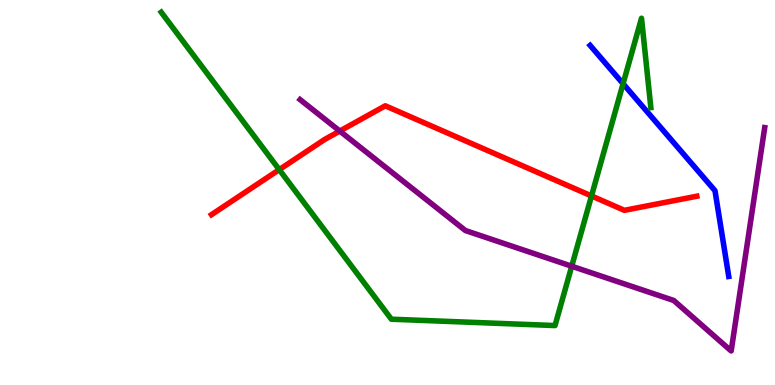[{'lines': ['blue', 'red'], 'intersections': []}, {'lines': ['green', 'red'], 'intersections': [{'x': 3.6, 'y': 5.59}, {'x': 7.63, 'y': 4.91}]}, {'lines': ['purple', 'red'], 'intersections': [{'x': 4.38, 'y': 6.6}]}, {'lines': ['blue', 'green'], 'intersections': [{'x': 8.04, 'y': 7.83}]}, {'lines': ['blue', 'purple'], 'intersections': []}, {'lines': ['green', 'purple'], 'intersections': [{'x': 7.38, 'y': 3.09}]}]